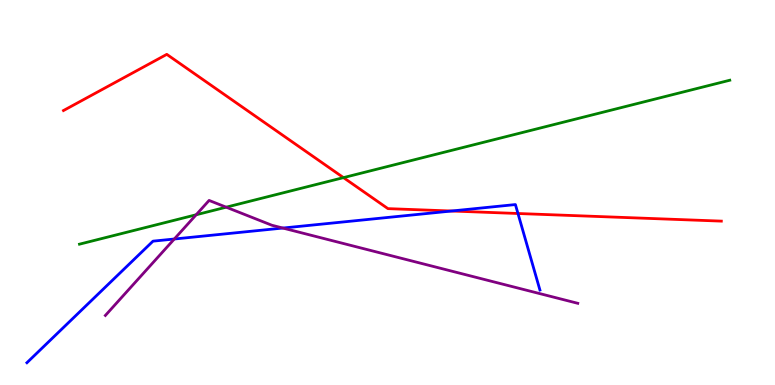[{'lines': ['blue', 'red'], 'intersections': [{'x': 5.83, 'y': 4.52}, {'x': 6.68, 'y': 4.45}]}, {'lines': ['green', 'red'], 'intersections': [{'x': 4.43, 'y': 5.39}]}, {'lines': ['purple', 'red'], 'intersections': []}, {'lines': ['blue', 'green'], 'intersections': []}, {'lines': ['blue', 'purple'], 'intersections': [{'x': 2.25, 'y': 3.79}, {'x': 3.65, 'y': 4.08}]}, {'lines': ['green', 'purple'], 'intersections': [{'x': 2.53, 'y': 4.42}, {'x': 2.92, 'y': 4.62}]}]